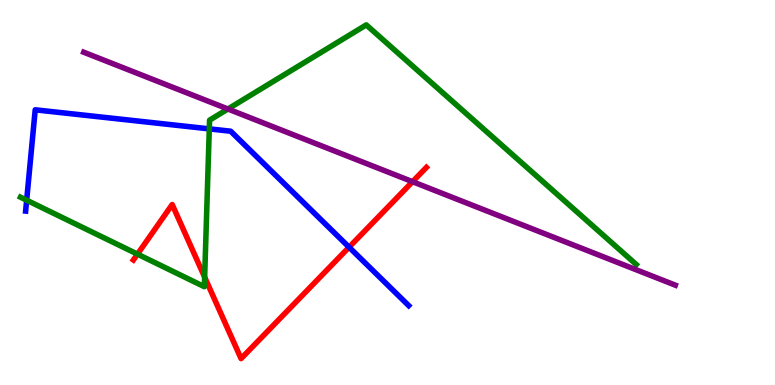[{'lines': ['blue', 'red'], 'intersections': [{'x': 4.5, 'y': 3.58}]}, {'lines': ['green', 'red'], 'intersections': [{'x': 1.77, 'y': 3.4}, {'x': 2.64, 'y': 2.8}]}, {'lines': ['purple', 'red'], 'intersections': [{'x': 5.32, 'y': 5.28}]}, {'lines': ['blue', 'green'], 'intersections': [{'x': 0.344, 'y': 4.8}, {'x': 2.7, 'y': 6.65}]}, {'lines': ['blue', 'purple'], 'intersections': []}, {'lines': ['green', 'purple'], 'intersections': [{'x': 2.94, 'y': 7.17}]}]